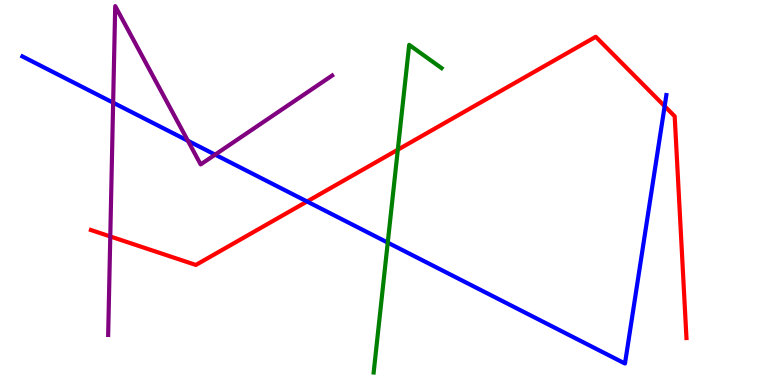[{'lines': ['blue', 'red'], 'intersections': [{'x': 3.96, 'y': 4.77}, {'x': 8.58, 'y': 7.24}]}, {'lines': ['green', 'red'], 'intersections': [{'x': 5.13, 'y': 6.11}]}, {'lines': ['purple', 'red'], 'intersections': [{'x': 1.42, 'y': 3.86}]}, {'lines': ['blue', 'green'], 'intersections': [{'x': 5.0, 'y': 3.7}]}, {'lines': ['blue', 'purple'], 'intersections': [{'x': 1.46, 'y': 7.33}, {'x': 2.42, 'y': 6.34}, {'x': 2.78, 'y': 5.98}]}, {'lines': ['green', 'purple'], 'intersections': []}]